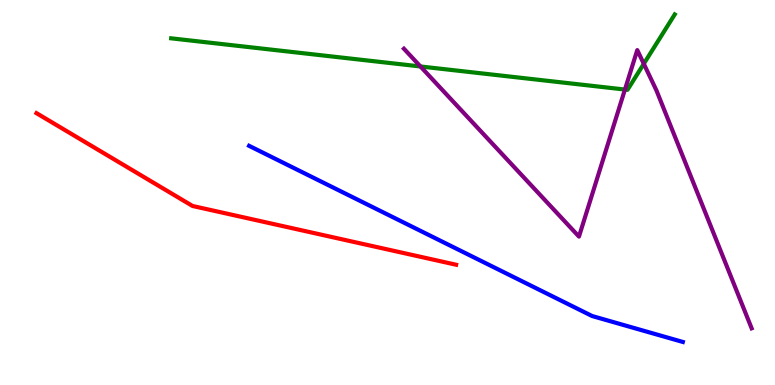[{'lines': ['blue', 'red'], 'intersections': []}, {'lines': ['green', 'red'], 'intersections': []}, {'lines': ['purple', 'red'], 'intersections': []}, {'lines': ['blue', 'green'], 'intersections': []}, {'lines': ['blue', 'purple'], 'intersections': []}, {'lines': ['green', 'purple'], 'intersections': [{'x': 5.43, 'y': 8.27}, {'x': 8.06, 'y': 7.67}, {'x': 8.31, 'y': 8.34}]}]